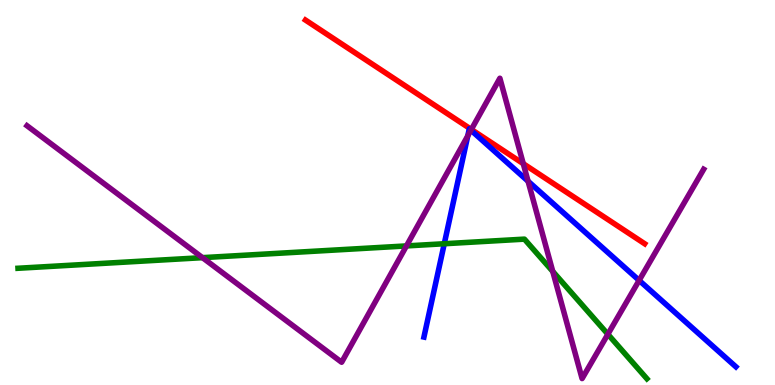[{'lines': ['blue', 'red'], 'intersections': []}, {'lines': ['green', 'red'], 'intersections': []}, {'lines': ['purple', 'red'], 'intersections': [{'x': 6.08, 'y': 6.64}, {'x': 6.75, 'y': 5.75}]}, {'lines': ['blue', 'green'], 'intersections': [{'x': 5.73, 'y': 3.67}]}, {'lines': ['blue', 'purple'], 'intersections': [{'x': 6.04, 'y': 6.47}, {'x': 6.08, 'y': 6.62}, {'x': 6.81, 'y': 5.29}, {'x': 8.25, 'y': 2.72}]}, {'lines': ['green', 'purple'], 'intersections': [{'x': 2.61, 'y': 3.31}, {'x': 5.24, 'y': 3.61}, {'x': 7.13, 'y': 2.95}, {'x': 7.84, 'y': 1.32}]}]